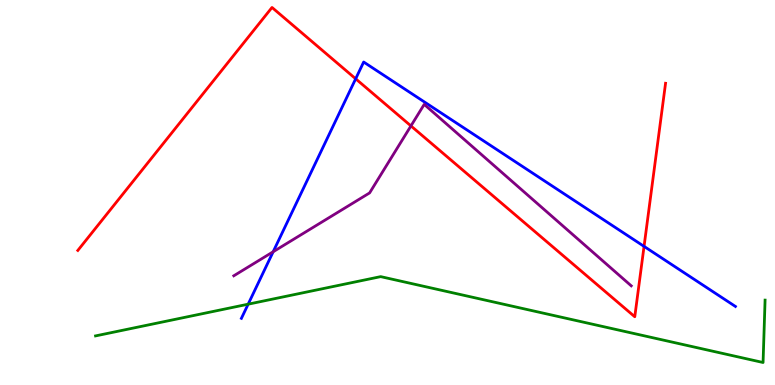[{'lines': ['blue', 'red'], 'intersections': [{'x': 4.59, 'y': 7.95}, {'x': 8.31, 'y': 3.6}]}, {'lines': ['green', 'red'], 'intersections': []}, {'lines': ['purple', 'red'], 'intersections': [{'x': 5.3, 'y': 6.73}]}, {'lines': ['blue', 'green'], 'intersections': [{'x': 3.2, 'y': 2.1}]}, {'lines': ['blue', 'purple'], 'intersections': [{'x': 3.52, 'y': 3.46}]}, {'lines': ['green', 'purple'], 'intersections': []}]